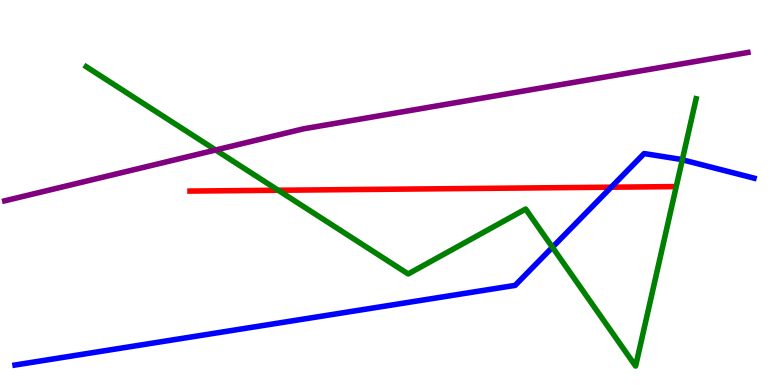[{'lines': ['blue', 'red'], 'intersections': [{'x': 7.89, 'y': 5.14}]}, {'lines': ['green', 'red'], 'intersections': [{'x': 3.59, 'y': 5.06}]}, {'lines': ['purple', 'red'], 'intersections': []}, {'lines': ['blue', 'green'], 'intersections': [{'x': 7.13, 'y': 3.58}, {'x': 8.8, 'y': 5.85}]}, {'lines': ['blue', 'purple'], 'intersections': []}, {'lines': ['green', 'purple'], 'intersections': [{'x': 2.78, 'y': 6.1}]}]